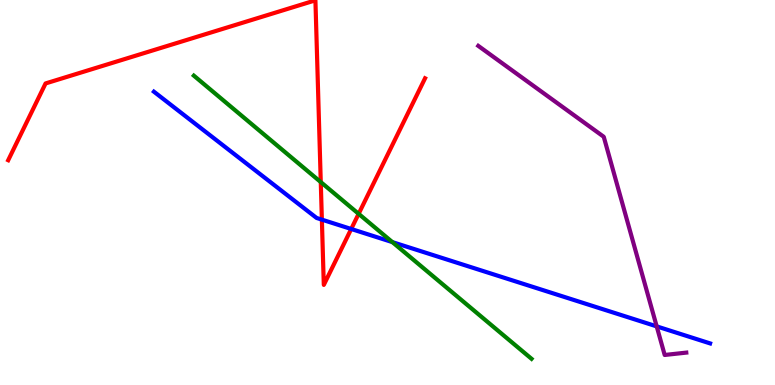[{'lines': ['blue', 'red'], 'intersections': [{'x': 4.15, 'y': 4.3}, {'x': 4.53, 'y': 4.05}]}, {'lines': ['green', 'red'], 'intersections': [{'x': 4.14, 'y': 5.27}, {'x': 4.63, 'y': 4.45}]}, {'lines': ['purple', 'red'], 'intersections': []}, {'lines': ['blue', 'green'], 'intersections': [{'x': 5.06, 'y': 3.71}]}, {'lines': ['blue', 'purple'], 'intersections': [{'x': 8.47, 'y': 1.52}]}, {'lines': ['green', 'purple'], 'intersections': []}]